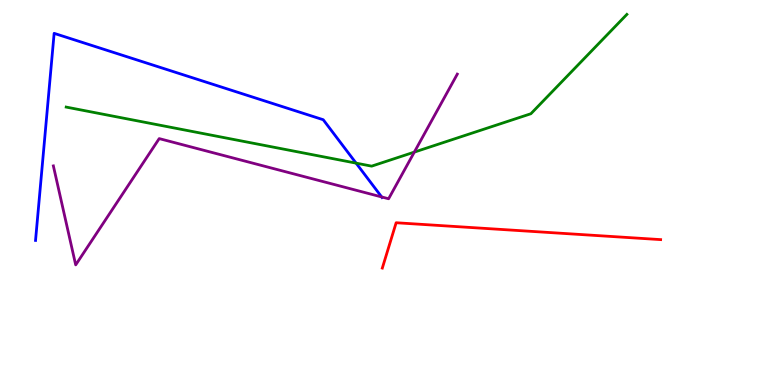[{'lines': ['blue', 'red'], 'intersections': []}, {'lines': ['green', 'red'], 'intersections': []}, {'lines': ['purple', 'red'], 'intersections': []}, {'lines': ['blue', 'green'], 'intersections': [{'x': 4.59, 'y': 5.76}]}, {'lines': ['blue', 'purple'], 'intersections': [{'x': 4.92, 'y': 4.88}]}, {'lines': ['green', 'purple'], 'intersections': [{'x': 5.35, 'y': 6.05}]}]